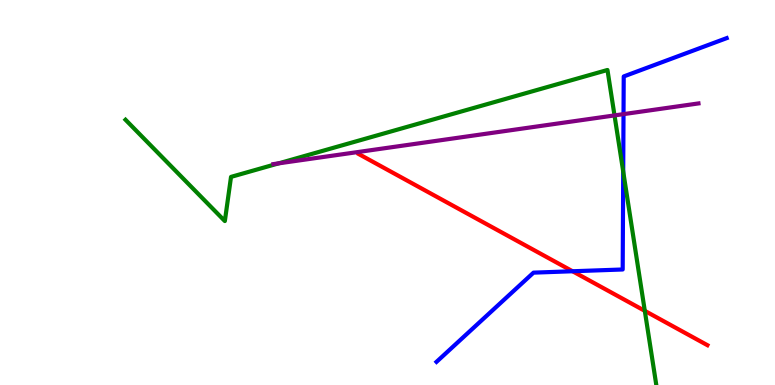[{'lines': ['blue', 'red'], 'intersections': [{'x': 7.39, 'y': 2.95}]}, {'lines': ['green', 'red'], 'intersections': [{'x': 8.32, 'y': 1.93}]}, {'lines': ['purple', 'red'], 'intersections': []}, {'lines': ['blue', 'green'], 'intersections': [{'x': 8.04, 'y': 5.54}]}, {'lines': ['blue', 'purple'], 'intersections': [{'x': 8.05, 'y': 7.04}]}, {'lines': ['green', 'purple'], 'intersections': [{'x': 3.6, 'y': 5.76}, {'x': 7.93, 'y': 7.0}]}]